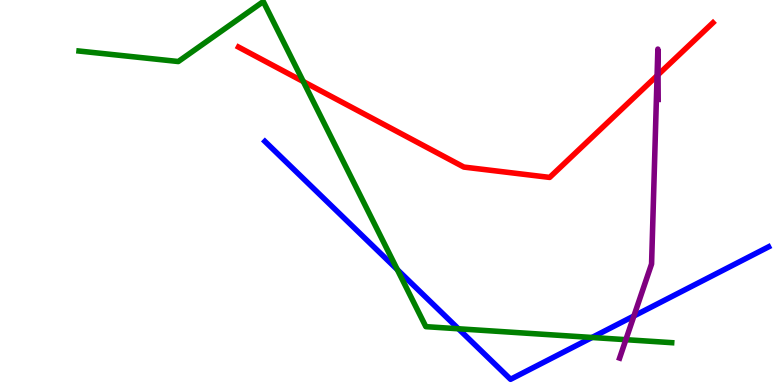[{'lines': ['blue', 'red'], 'intersections': []}, {'lines': ['green', 'red'], 'intersections': [{'x': 3.91, 'y': 7.88}]}, {'lines': ['purple', 'red'], 'intersections': [{'x': 8.48, 'y': 8.03}, {'x': 8.49, 'y': 8.06}]}, {'lines': ['blue', 'green'], 'intersections': [{'x': 5.13, 'y': 3.0}, {'x': 5.91, 'y': 1.46}, {'x': 7.64, 'y': 1.23}]}, {'lines': ['blue', 'purple'], 'intersections': [{'x': 8.18, 'y': 1.79}]}, {'lines': ['green', 'purple'], 'intersections': [{'x': 8.08, 'y': 1.18}]}]